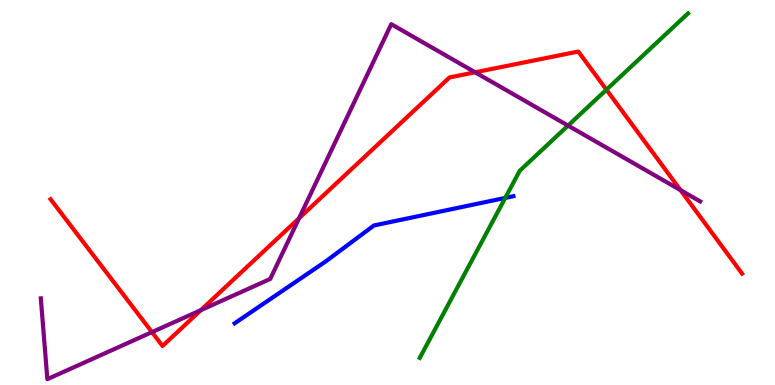[{'lines': ['blue', 'red'], 'intersections': []}, {'lines': ['green', 'red'], 'intersections': [{'x': 7.82, 'y': 7.67}]}, {'lines': ['purple', 'red'], 'intersections': [{'x': 1.96, 'y': 1.37}, {'x': 2.59, 'y': 1.94}, {'x': 3.86, 'y': 4.33}, {'x': 6.13, 'y': 8.12}, {'x': 8.78, 'y': 5.06}]}, {'lines': ['blue', 'green'], 'intersections': [{'x': 6.52, 'y': 4.86}]}, {'lines': ['blue', 'purple'], 'intersections': []}, {'lines': ['green', 'purple'], 'intersections': [{'x': 7.33, 'y': 6.74}]}]